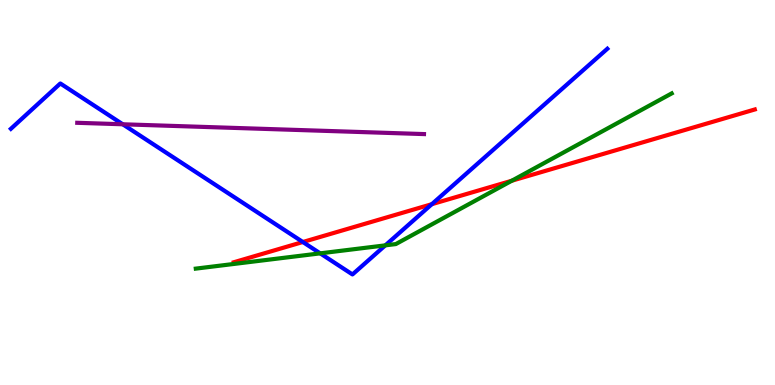[{'lines': ['blue', 'red'], 'intersections': [{'x': 3.91, 'y': 3.71}, {'x': 5.57, 'y': 4.7}]}, {'lines': ['green', 'red'], 'intersections': [{'x': 6.6, 'y': 5.31}]}, {'lines': ['purple', 'red'], 'intersections': []}, {'lines': ['blue', 'green'], 'intersections': [{'x': 4.13, 'y': 3.42}, {'x': 4.97, 'y': 3.63}]}, {'lines': ['blue', 'purple'], 'intersections': [{'x': 1.58, 'y': 6.77}]}, {'lines': ['green', 'purple'], 'intersections': []}]